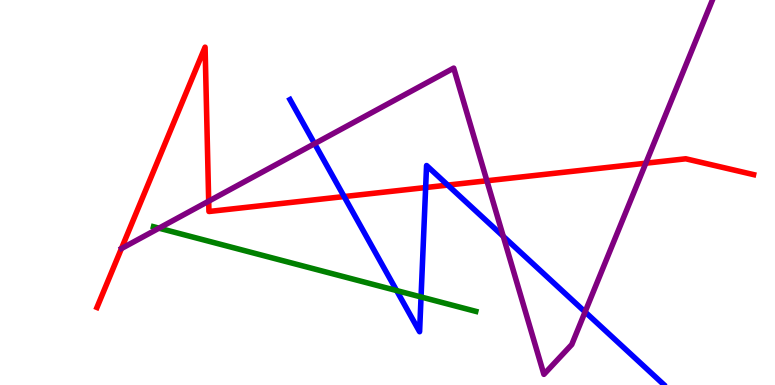[{'lines': ['blue', 'red'], 'intersections': [{'x': 4.44, 'y': 4.89}, {'x': 5.49, 'y': 5.13}, {'x': 5.78, 'y': 5.19}]}, {'lines': ['green', 'red'], 'intersections': []}, {'lines': ['purple', 'red'], 'intersections': [{'x': 2.69, 'y': 4.77}, {'x': 6.28, 'y': 5.3}, {'x': 8.33, 'y': 5.76}]}, {'lines': ['blue', 'green'], 'intersections': [{'x': 5.12, 'y': 2.45}, {'x': 5.43, 'y': 2.29}]}, {'lines': ['blue', 'purple'], 'intersections': [{'x': 4.06, 'y': 6.27}, {'x': 6.49, 'y': 3.86}, {'x': 7.55, 'y': 1.9}]}, {'lines': ['green', 'purple'], 'intersections': [{'x': 2.05, 'y': 4.07}]}]